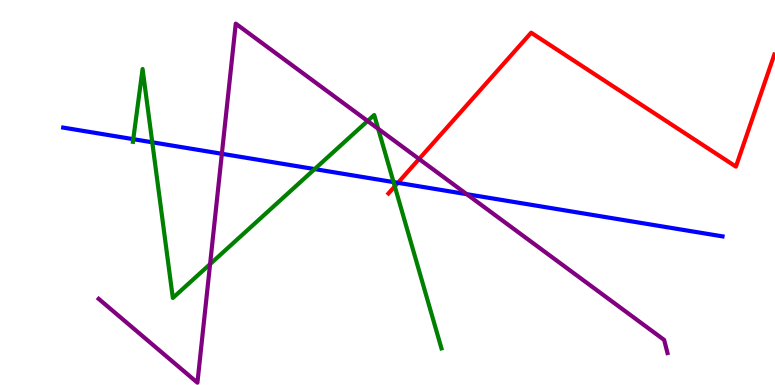[{'lines': ['blue', 'red'], 'intersections': [{'x': 5.13, 'y': 5.25}]}, {'lines': ['green', 'red'], 'intersections': [{'x': 5.09, 'y': 5.16}]}, {'lines': ['purple', 'red'], 'intersections': [{'x': 5.41, 'y': 5.87}]}, {'lines': ['blue', 'green'], 'intersections': [{'x': 1.72, 'y': 6.39}, {'x': 1.96, 'y': 6.3}, {'x': 4.06, 'y': 5.61}, {'x': 5.08, 'y': 5.27}]}, {'lines': ['blue', 'purple'], 'intersections': [{'x': 2.86, 'y': 6.01}, {'x': 6.02, 'y': 4.96}]}, {'lines': ['green', 'purple'], 'intersections': [{'x': 2.71, 'y': 3.14}, {'x': 4.74, 'y': 6.86}, {'x': 4.88, 'y': 6.65}]}]